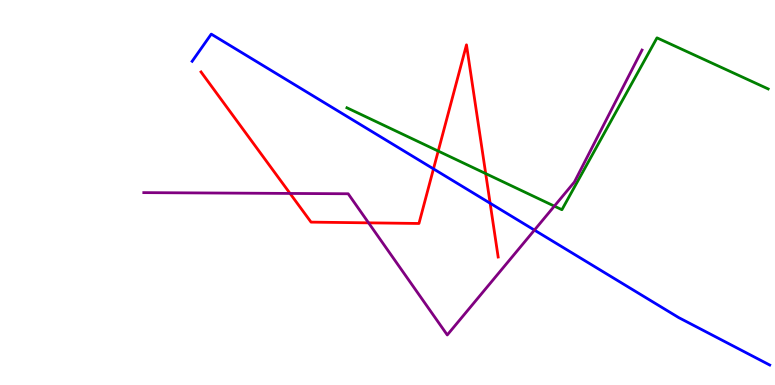[{'lines': ['blue', 'red'], 'intersections': [{'x': 5.59, 'y': 5.61}, {'x': 6.32, 'y': 4.72}]}, {'lines': ['green', 'red'], 'intersections': [{'x': 5.65, 'y': 6.08}, {'x': 6.27, 'y': 5.49}]}, {'lines': ['purple', 'red'], 'intersections': [{'x': 3.74, 'y': 4.98}, {'x': 4.76, 'y': 4.21}]}, {'lines': ['blue', 'green'], 'intersections': []}, {'lines': ['blue', 'purple'], 'intersections': [{'x': 6.9, 'y': 4.02}]}, {'lines': ['green', 'purple'], 'intersections': [{'x': 7.15, 'y': 4.65}]}]